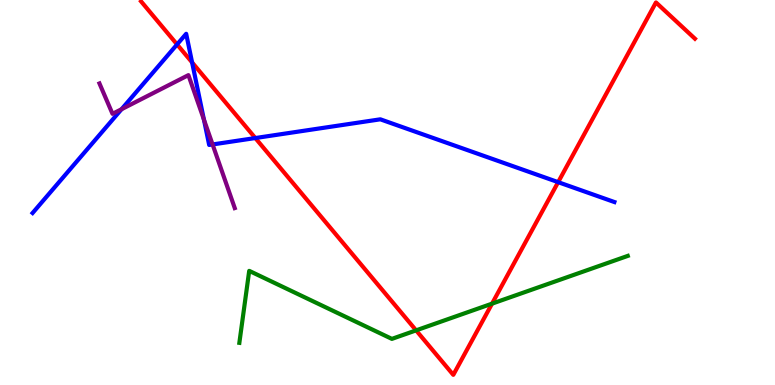[{'lines': ['blue', 'red'], 'intersections': [{'x': 2.28, 'y': 8.85}, {'x': 2.48, 'y': 8.38}, {'x': 3.29, 'y': 6.41}, {'x': 7.2, 'y': 5.27}]}, {'lines': ['green', 'red'], 'intersections': [{'x': 5.37, 'y': 1.42}, {'x': 6.35, 'y': 2.11}]}, {'lines': ['purple', 'red'], 'intersections': []}, {'lines': ['blue', 'green'], 'intersections': []}, {'lines': ['blue', 'purple'], 'intersections': [{'x': 1.57, 'y': 7.16}, {'x': 2.63, 'y': 6.89}, {'x': 2.74, 'y': 6.25}]}, {'lines': ['green', 'purple'], 'intersections': []}]